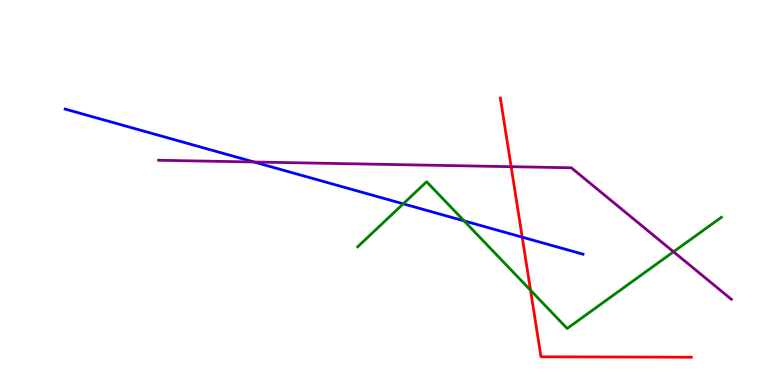[{'lines': ['blue', 'red'], 'intersections': [{'x': 6.74, 'y': 3.84}]}, {'lines': ['green', 'red'], 'intersections': [{'x': 6.85, 'y': 2.46}]}, {'lines': ['purple', 'red'], 'intersections': [{'x': 6.6, 'y': 5.67}]}, {'lines': ['blue', 'green'], 'intersections': [{'x': 5.2, 'y': 4.71}, {'x': 5.99, 'y': 4.26}]}, {'lines': ['blue', 'purple'], 'intersections': [{'x': 3.28, 'y': 5.79}]}, {'lines': ['green', 'purple'], 'intersections': [{'x': 8.69, 'y': 3.46}]}]